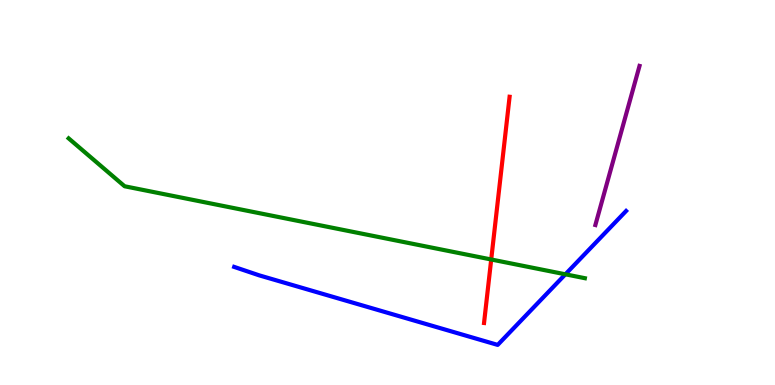[{'lines': ['blue', 'red'], 'intersections': []}, {'lines': ['green', 'red'], 'intersections': [{'x': 6.34, 'y': 3.26}]}, {'lines': ['purple', 'red'], 'intersections': []}, {'lines': ['blue', 'green'], 'intersections': [{'x': 7.3, 'y': 2.88}]}, {'lines': ['blue', 'purple'], 'intersections': []}, {'lines': ['green', 'purple'], 'intersections': []}]